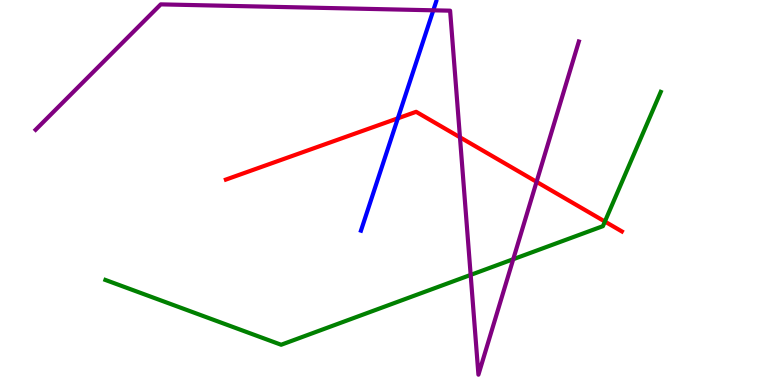[{'lines': ['blue', 'red'], 'intersections': [{'x': 5.13, 'y': 6.93}]}, {'lines': ['green', 'red'], 'intersections': [{'x': 7.8, 'y': 4.25}]}, {'lines': ['purple', 'red'], 'intersections': [{'x': 5.93, 'y': 6.43}, {'x': 6.92, 'y': 5.28}]}, {'lines': ['blue', 'green'], 'intersections': []}, {'lines': ['blue', 'purple'], 'intersections': [{'x': 5.59, 'y': 9.73}]}, {'lines': ['green', 'purple'], 'intersections': [{'x': 6.07, 'y': 2.86}, {'x': 6.62, 'y': 3.27}]}]